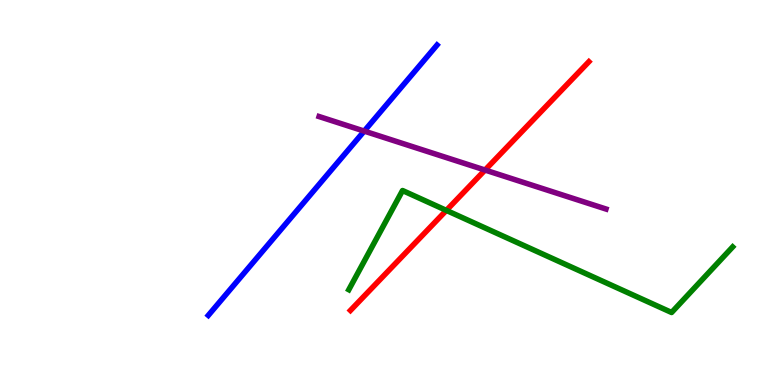[{'lines': ['blue', 'red'], 'intersections': []}, {'lines': ['green', 'red'], 'intersections': [{'x': 5.76, 'y': 4.54}]}, {'lines': ['purple', 'red'], 'intersections': [{'x': 6.26, 'y': 5.58}]}, {'lines': ['blue', 'green'], 'intersections': []}, {'lines': ['blue', 'purple'], 'intersections': [{'x': 4.7, 'y': 6.59}]}, {'lines': ['green', 'purple'], 'intersections': []}]